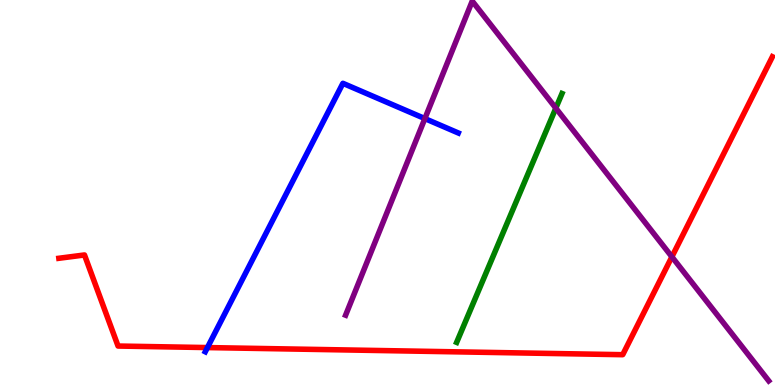[{'lines': ['blue', 'red'], 'intersections': [{'x': 2.68, 'y': 0.972}]}, {'lines': ['green', 'red'], 'intersections': []}, {'lines': ['purple', 'red'], 'intersections': [{'x': 8.67, 'y': 3.33}]}, {'lines': ['blue', 'green'], 'intersections': []}, {'lines': ['blue', 'purple'], 'intersections': [{'x': 5.48, 'y': 6.92}]}, {'lines': ['green', 'purple'], 'intersections': [{'x': 7.17, 'y': 7.19}]}]